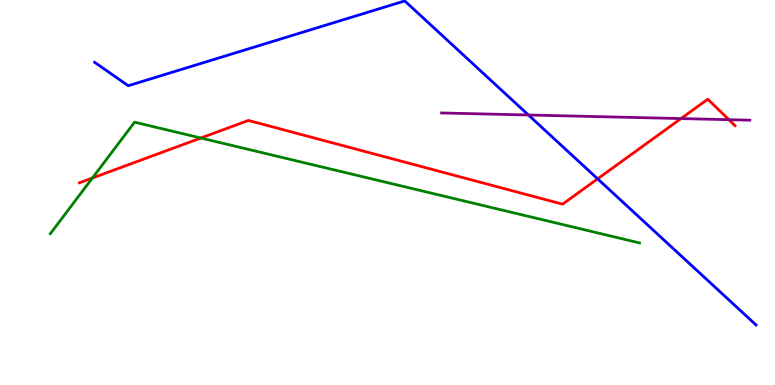[{'lines': ['blue', 'red'], 'intersections': [{'x': 7.71, 'y': 5.35}]}, {'lines': ['green', 'red'], 'intersections': [{'x': 1.19, 'y': 5.38}, {'x': 2.59, 'y': 6.42}]}, {'lines': ['purple', 'red'], 'intersections': [{'x': 8.79, 'y': 6.92}, {'x': 9.4, 'y': 6.89}]}, {'lines': ['blue', 'green'], 'intersections': []}, {'lines': ['blue', 'purple'], 'intersections': [{'x': 6.82, 'y': 7.01}]}, {'lines': ['green', 'purple'], 'intersections': []}]